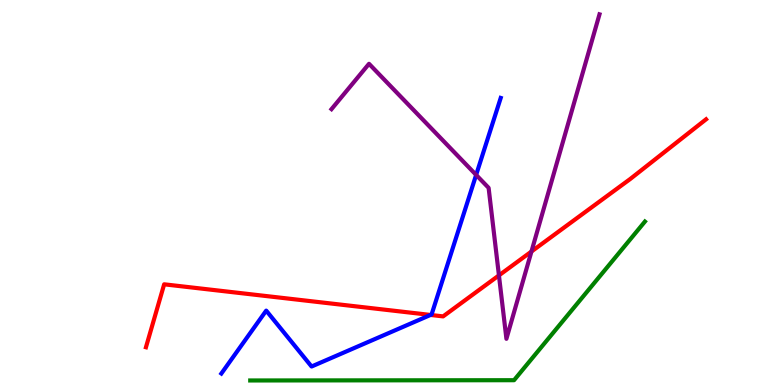[{'lines': ['blue', 'red'], 'intersections': [{'x': 5.56, 'y': 1.82}]}, {'lines': ['green', 'red'], 'intersections': []}, {'lines': ['purple', 'red'], 'intersections': [{'x': 6.44, 'y': 2.85}, {'x': 6.86, 'y': 3.47}]}, {'lines': ['blue', 'green'], 'intersections': []}, {'lines': ['blue', 'purple'], 'intersections': [{'x': 6.14, 'y': 5.46}]}, {'lines': ['green', 'purple'], 'intersections': []}]